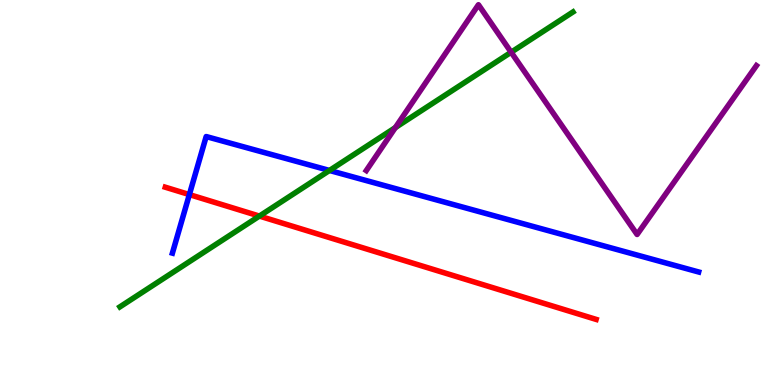[{'lines': ['blue', 'red'], 'intersections': [{'x': 2.44, 'y': 4.95}]}, {'lines': ['green', 'red'], 'intersections': [{'x': 3.35, 'y': 4.39}]}, {'lines': ['purple', 'red'], 'intersections': []}, {'lines': ['blue', 'green'], 'intersections': [{'x': 4.25, 'y': 5.57}]}, {'lines': ['blue', 'purple'], 'intersections': []}, {'lines': ['green', 'purple'], 'intersections': [{'x': 5.1, 'y': 6.69}, {'x': 6.6, 'y': 8.64}]}]